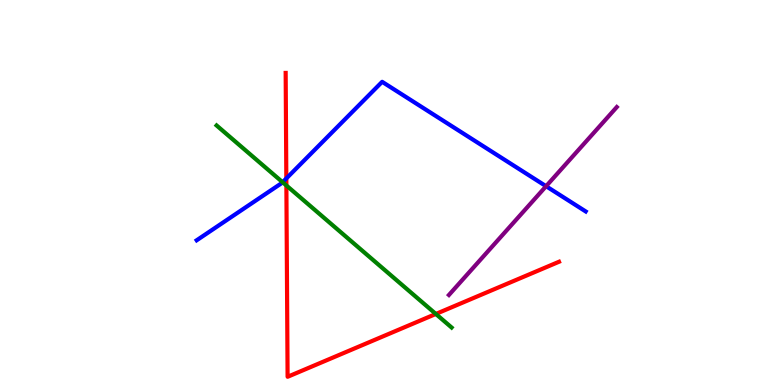[{'lines': ['blue', 'red'], 'intersections': [{'x': 3.69, 'y': 5.36}]}, {'lines': ['green', 'red'], 'intersections': [{'x': 3.7, 'y': 5.18}, {'x': 5.62, 'y': 1.85}]}, {'lines': ['purple', 'red'], 'intersections': []}, {'lines': ['blue', 'green'], 'intersections': [{'x': 3.65, 'y': 5.27}]}, {'lines': ['blue', 'purple'], 'intersections': [{'x': 7.05, 'y': 5.16}]}, {'lines': ['green', 'purple'], 'intersections': []}]